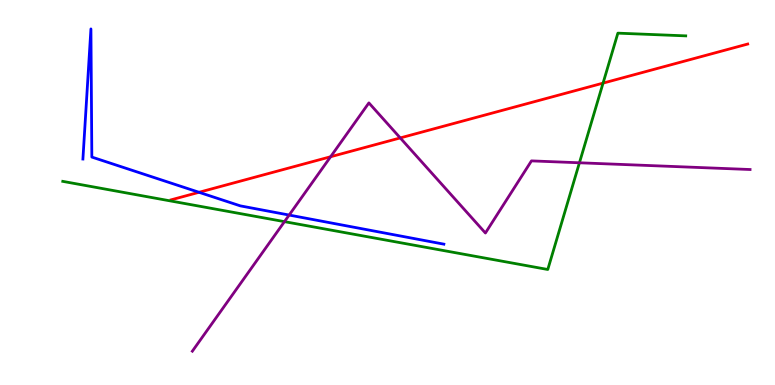[{'lines': ['blue', 'red'], 'intersections': [{'x': 2.57, 'y': 5.01}]}, {'lines': ['green', 'red'], 'intersections': [{'x': 7.78, 'y': 7.84}]}, {'lines': ['purple', 'red'], 'intersections': [{'x': 4.27, 'y': 5.93}, {'x': 5.16, 'y': 6.42}]}, {'lines': ['blue', 'green'], 'intersections': []}, {'lines': ['blue', 'purple'], 'intersections': [{'x': 3.73, 'y': 4.41}]}, {'lines': ['green', 'purple'], 'intersections': [{'x': 3.67, 'y': 4.24}, {'x': 7.48, 'y': 5.77}]}]